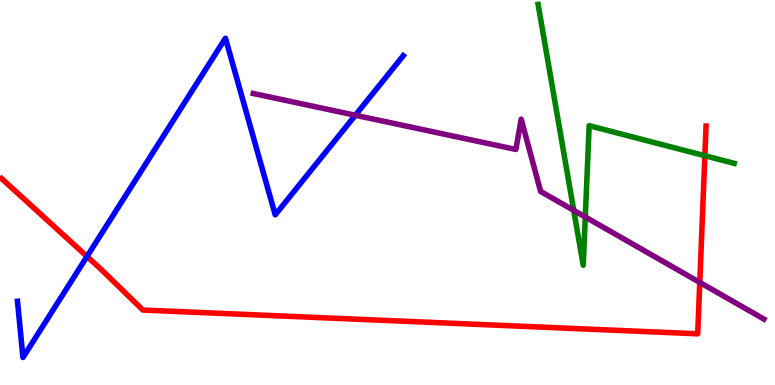[{'lines': ['blue', 'red'], 'intersections': [{'x': 1.12, 'y': 3.34}]}, {'lines': ['green', 'red'], 'intersections': [{'x': 9.1, 'y': 5.96}]}, {'lines': ['purple', 'red'], 'intersections': [{'x': 9.03, 'y': 2.66}]}, {'lines': ['blue', 'green'], 'intersections': []}, {'lines': ['blue', 'purple'], 'intersections': [{'x': 4.59, 'y': 7.01}]}, {'lines': ['green', 'purple'], 'intersections': [{'x': 7.4, 'y': 4.54}, {'x': 7.55, 'y': 4.36}]}]